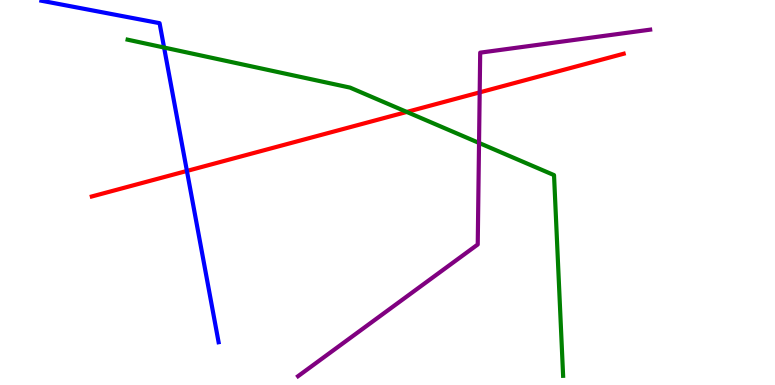[{'lines': ['blue', 'red'], 'intersections': [{'x': 2.41, 'y': 5.56}]}, {'lines': ['green', 'red'], 'intersections': [{'x': 5.25, 'y': 7.09}]}, {'lines': ['purple', 'red'], 'intersections': [{'x': 6.19, 'y': 7.6}]}, {'lines': ['blue', 'green'], 'intersections': [{'x': 2.12, 'y': 8.77}]}, {'lines': ['blue', 'purple'], 'intersections': []}, {'lines': ['green', 'purple'], 'intersections': [{'x': 6.18, 'y': 6.29}]}]